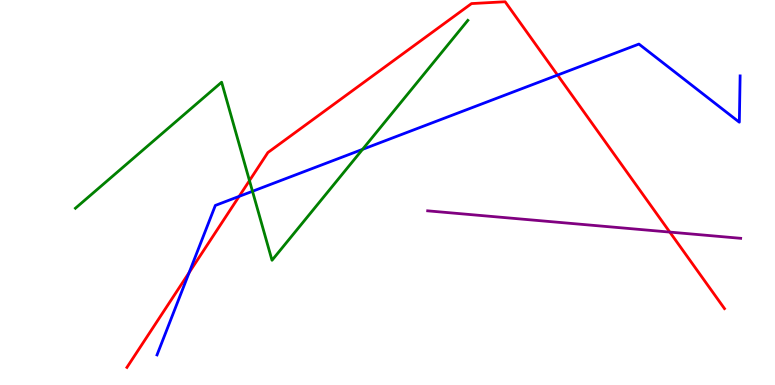[{'lines': ['blue', 'red'], 'intersections': [{'x': 2.44, 'y': 2.92}, {'x': 3.09, 'y': 4.9}, {'x': 7.19, 'y': 8.05}]}, {'lines': ['green', 'red'], 'intersections': [{'x': 3.22, 'y': 5.31}]}, {'lines': ['purple', 'red'], 'intersections': [{'x': 8.64, 'y': 3.97}]}, {'lines': ['blue', 'green'], 'intersections': [{'x': 3.26, 'y': 5.03}, {'x': 4.68, 'y': 6.12}]}, {'lines': ['blue', 'purple'], 'intersections': []}, {'lines': ['green', 'purple'], 'intersections': []}]